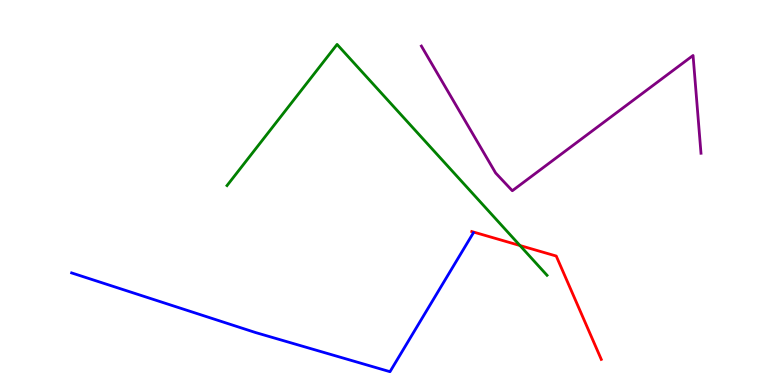[{'lines': ['blue', 'red'], 'intersections': []}, {'lines': ['green', 'red'], 'intersections': [{'x': 6.71, 'y': 3.62}]}, {'lines': ['purple', 'red'], 'intersections': []}, {'lines': ['blue', 'green'], 'intersections': []}, {'lines': ['blue', 'purple'], 'intersections': []}, {'lines': ['green', 'purple'], 'intersections': []}]